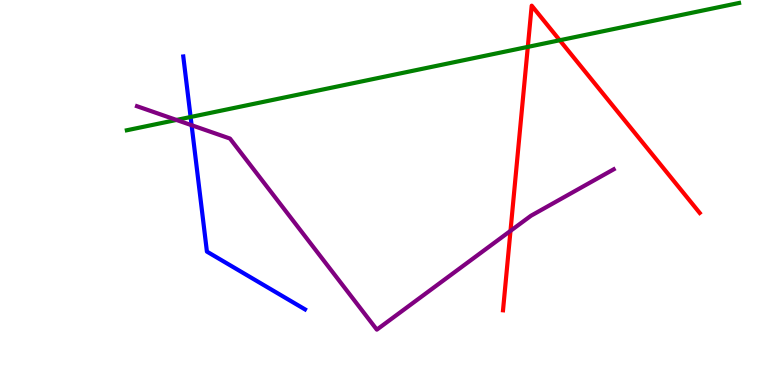[{'lines': ['blue', 'red'], 'intersections': []}, {'lines': ['green', 'red'], 'intersections': [{'x': 6.81, 'y': 8.78}, {'x': 7.22, 'y': 8.95}]}, {'lines': ['purple', 'red'], 'intersections': [{'x': 6.59, 'y': 4.0}]}, {'lines': ['blue', 'green'], 'intersections': [{'x': 2.46, 'y': 6.96}]}, {'lines': ['blue', 'purple'], 'intersections': [{'x': 2.47, 'y': 6.75}]}, {'lines': ['green', 'purple'], 'intersections': [{'x': 2.28, 'y': 6.88}]}]